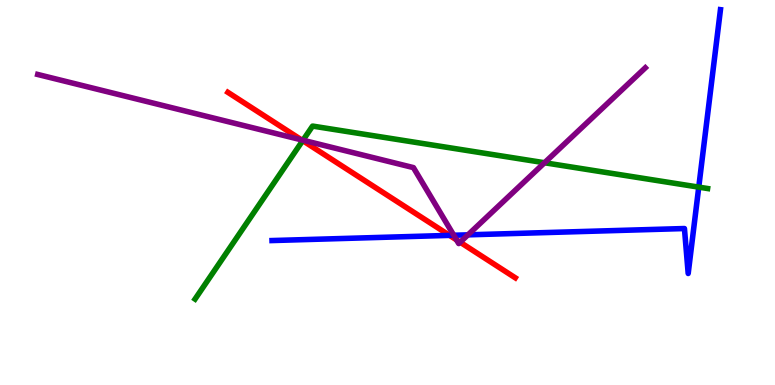[{'lines': ['blue', 'red'], 'intersections': [{'x': 5.8, 'y': 3.89}]}, {'lines': ['green', 'red'], 'intersections': [{'x': 3.91, 'y': 6.35}]}, {'lines': ['purple', 'red'], 'intersections': [{'x': 3.89, 'y': 6.37}, {'x': 5.89, 'y': 3.77}, {'x': 5.94, 'y': 3.71}]}, {'lines': ['blue', 'green'], 'intersections': [{'x': 9.02, 'y': 5.14}]}, {'lines': ['blue', 'purple'], 'intersections': [{'x': 5.86, 'y': 3.89}, {'x': 6.04, 'y': 3.9}]}, {'lines': ['green', 'purple'], 'intersections': [{'x': 3.91, 'y': 6.36}, {'x': 7.03, 'y': 5.77}]}]